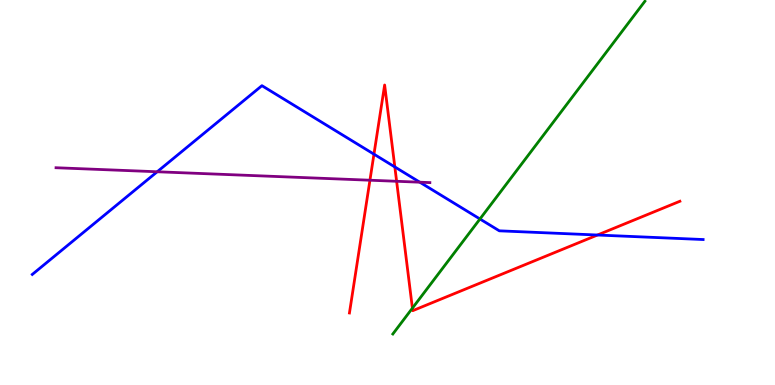[{'lines': ['blue', 'red'], 'intersections': [{'x': 4.83, 'y': 6.0}, {'x': 5.09, 'y': 5.66}, {'x': 7.71, 'y': 3.9}]}, {'lines': ['green', 'red'], 'intersections': [{'x': 5.32, 'y': 2.0}]}, {'lines': ['purple', 'red'], 'intersections': [{'x': 4.77, 'y': 5.32}, {'x': 5.12, 'y': 5.29}]}, {'lines': ['blue', 'green'], 'intersections': [{'x': 6.19, 'y': 4.31}]}, {'lines': ['blue', 'purple'], 'intersections': [{'x': 2.03, 'y': 5.54}, {'x': 5.42, 'y': 5.27}]}, {'lines': ['green', 'purple'], 'intersections': []}]